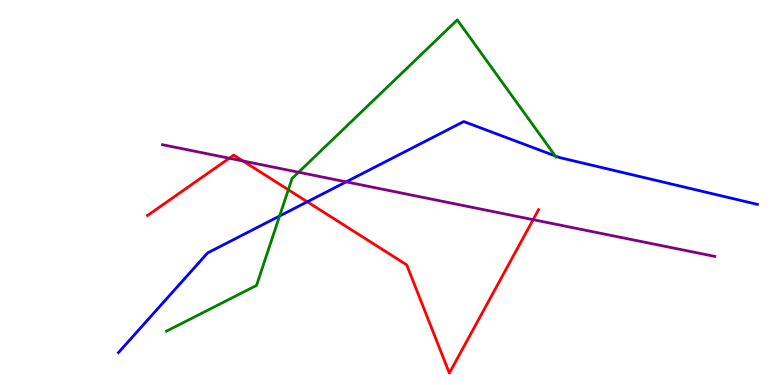[{'lines': ['blue', 'red'], 'intersections': [{'x': 3.97, 'y': 4.76}]}, {'lines': ['green', 'red'], 'intersections': [{'x': 3.72, 'y': 5.07}]}, {'lines': ['purple', 'red'], 'intersections': [{'x': 2.96, 'y': 5.89}, {'x': 3.14, 'y': 5.82}, {'x': 6.88, 'y': 4.29}]}, {'lines': ['blue', 'green'], 'intersections': [{'x': 3.61, 'y': 4.39}, {'x': 7.16, 'y': 5.95}]}, {'lines': ['blue', 'purple'], 'intersections': [{'x': 4.47, 'y': 5.28}]}, {'lines': ['green', 'purple'], 'intersections': [{'x': 3.85, 'y': 5.53}]}]